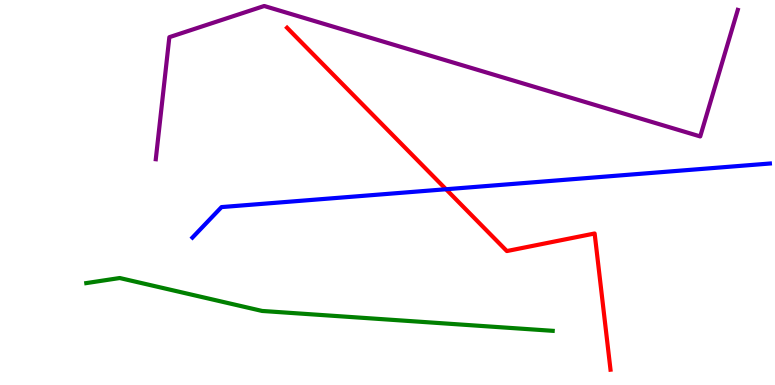[{'lines': ['blue', 'red'], 'intersections': [{'x': 5.76, 'y': 5.08}]}, {'lines': ['green', 'red'], 'intersections': []}, {'lines': ['purple', 'red'], 'intersections': []}, {'lines': ['blue', 'green'], 'intersections': []}, {'lines': ['blue', 'purple'], 'intersections': []}, {'lines': ['green', 'purple'], 'intersections': []}]